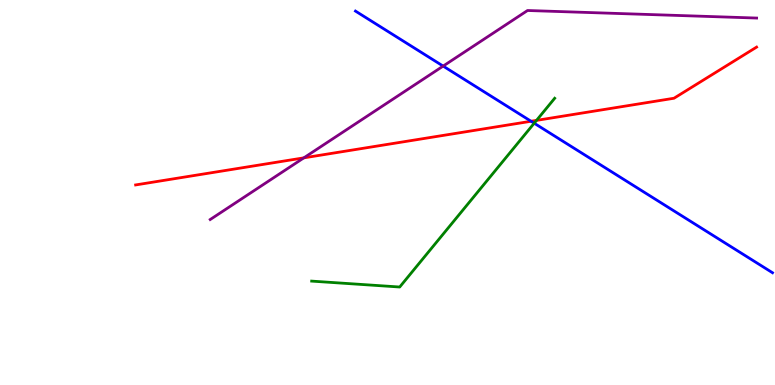[{'lines': ['blue', 'red'], 'intersections': [{'x': 6.85, 'y': 6.85}]}, {'lines': ['green', 'red'], 'intersections': [{'x': 6.92, 'y': 6.87}]}, {'lines': ['purple', 'red'], 'intersections': [{'x': 3.92, 'y': 5.9}]}, {'lines': ['blue', 'green'], 'intersections': [{'x': 6.89, 'y': 6.8}]}, {'lines': ['blue', 'purple'], 'intersections': [{'x': 5.72, 'y': 8.28}]}, {'lines': ['green', 'purple'], 'intersections': []}]